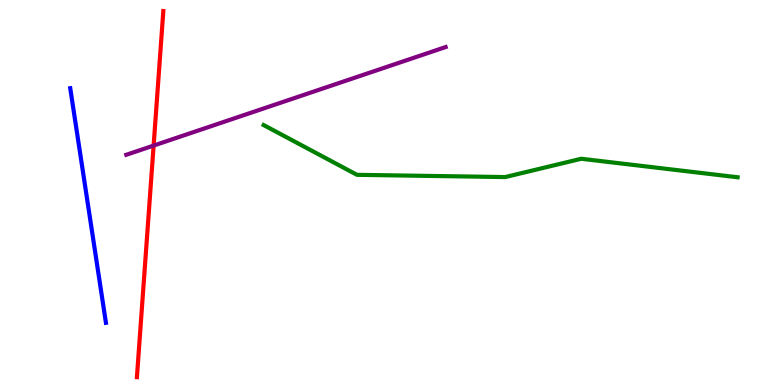[{'lines': ['blue', 'red'], 'intersections': []}, {'lines': ['green', 'red'], 'intersections': []}, {'lines': ['purple', 'red'], 'intersections': [{'x': 1.98, 'y': 6.22}]}, {'lines': ['blue', 'green'], 'intersections': []}, {'lines': ['blue', 'purple'], 'intersections': []}, {'lines': ['green', 'purple'], 'intersections': []}]